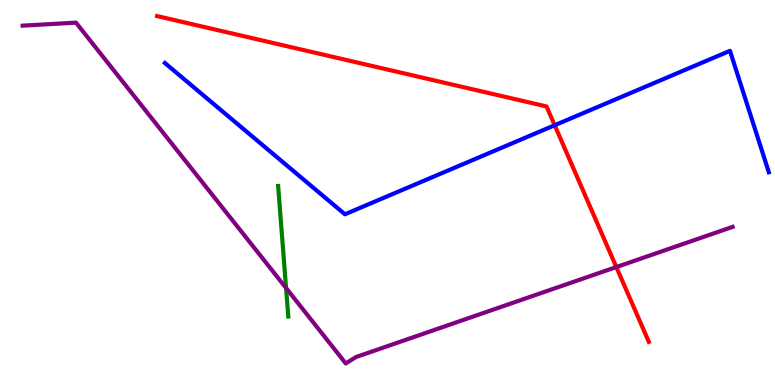[{'lines': ['blue', 'red'], 'intersections': [{'x': 7.16, 'y': 6.75}]}, {'lines': ['green', 'red'], 'intersections': []}, {'lines': ['purple', 'red'], 'intersections': [{'x': 7.95, 'y': 3.06}]}, {'lines': ['blue', 'green'], 'intersections': []}, {'lines': ['blue', 'purple'], 'intersections': []}, {'lines': ['green', 'purple'], 'intersections': [{'x': 3.69, 'y': 2.52}]}]